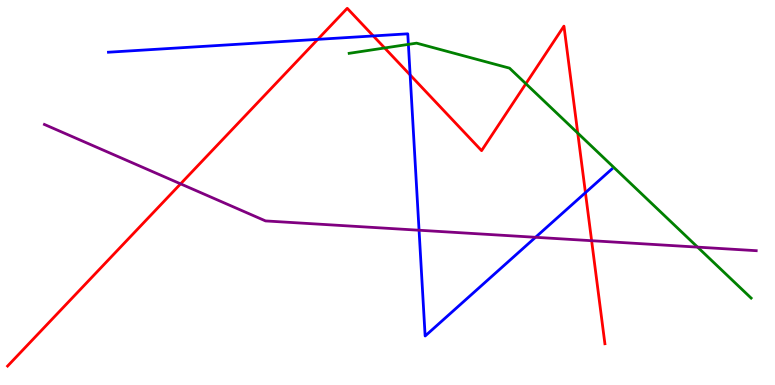[{'lines': ['blue', 'red'], 'intersections': [{'x': 4.1, 'y': 8.98}, {'x': 4.82, 'y': 9.07}, {'x': 5.29, 'y': 8.05}, {'x': 7.55, 'y': 5.0}]}, {'lines': ['green', 'red'], 'intersections': [{'x': 4.96, 'y': 8.75}, {'x': 6.79, 'y': 7.83}, {'x': 7.45, 'y': 6.54}]}, {'lines': ['purple', 'red'], 'intersections': [{'x': 2.33, 'y': 5.22}, {'x': 7.63, 'y': 3.75}]}, {'lines': ['blue', 'green'], 'intersections': [{'x': 5.27, 'y': 8.85}]}, {'lines': ['blue', 'purple'], 'intersections': [{'x': 5.41, 'y': 4.02}, {'x': 6.91, 'y': 3.84}]}, {'lines': ['green', 'purple'], 'intersections': [{'x': 9.0, 'y': 3.58}]}]